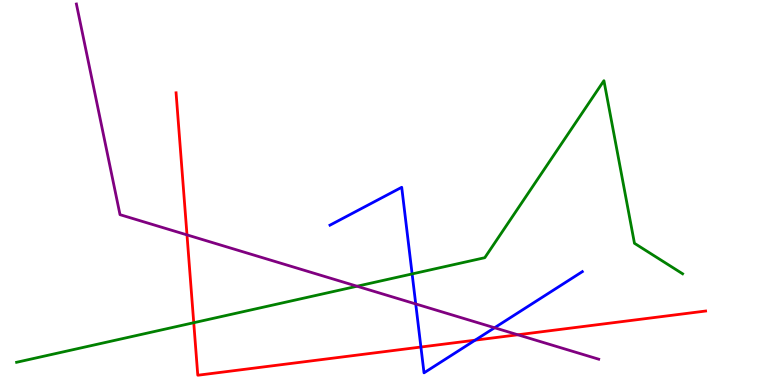[{'lines': ['blue', 'red'], 'intersections': [{'x': 5.43, 'y': 0.986}, {'x': 6.13, 'y': 1.16}]}, {'lines': ['green', 'red'], 'intersections': [{'x': 2.5, 'y': 1.62}]}, {'lines': ['purple', 'red'], 'intersections': [{'x': 2.41, 'y': 3.9}, {'x': 6.68, 'y': 1.3}]}, {'lines': ['blue', 'green'], 'intersections': [{'x': 5.32, 'y': 2.88}]}, {'lines': ['blue', 'purple'], 'intersections': [{'x': 5.36, 'y': 2.11}, {'x': 6.38, 'y': 1.49}]}, {'lines': ['green', 'purple'], 'intersections': [{'x': 4.61, 'y': 2.57}]}]